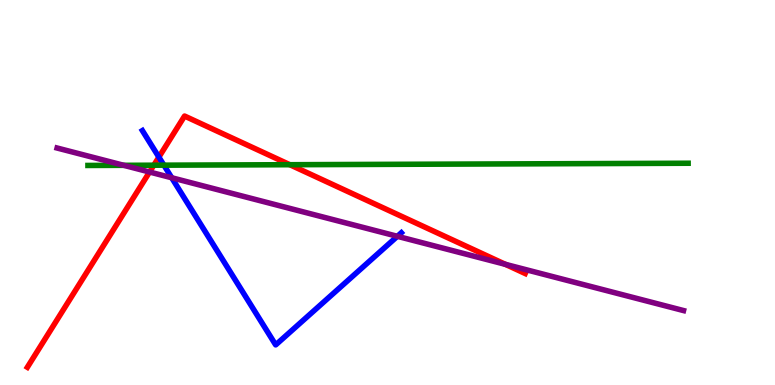[{'lines': ['blue', 'red'], 'intersections': [{'x': 2.05, 'y': 5.92}]}, {'lines': ['green', 'red'], 'intersections': [{'x': 1.98, 'y': 5.71}, {'x': 3.74, 'y': 5.72}]}, {'lines': ['purple', 'red'], 'intersections': [{'x': 1.93, 'y': 5.53}, {'x': 6.52, 'y': 3.13}]}, {'lines': ['blue', 'green'], 'intersections': [{'x': 2.11, 'y': 5.71}]}, {'lines': ['blue', 'purple'], 'intersections': [{'x': 2.22, 'y': 5.38}, {'x': 5.13, 'y': 3.86}]}, {'lines': ['green', 'purple'], 'intersections': [{'x': 1.6, 'y': 5.71}]}]